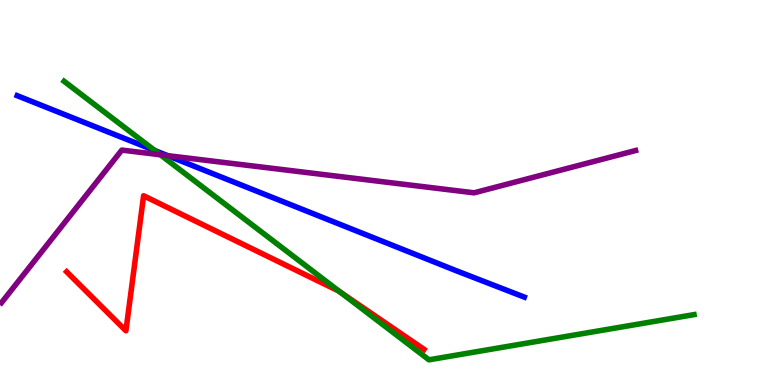[{'lines': ['blue', 'red'], 'intersections': []}, {'lines': ['green', 'red'], 'intersections': [{'x': 4.39, 'y': 2.41}]}, {'lines': ['purple', 'red'], 'intersections': []}, {'lines': ['blue', 'green'], 'intersections': [{'x': 2.0, 'y': 6.09}]}, {'lines': ['blue', 'purple'], 'intersections': [{'x': 2.16, 'y': 5.96}]}, {'lines': ['green', 'purple'], 'intersections': [{'x': 2.07, 'y': 5.98}]}]